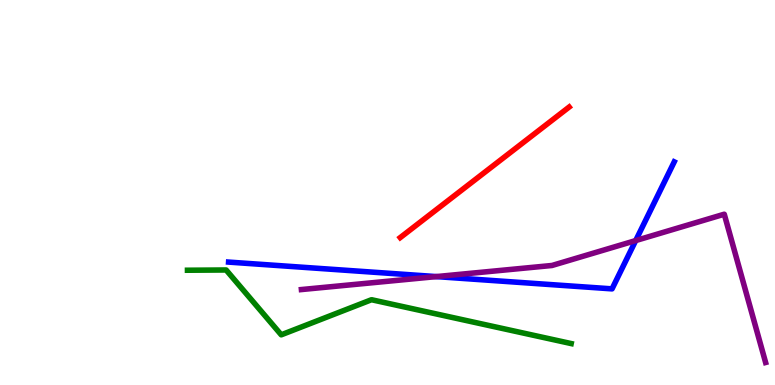[{'lines': ['blue', 'red'], 'intersections': []}, {'lines': ['green', 'red'], 'intersections': []}, {'lines': ['purple', 'red'], 'intersections': []}, {'lines': ['blue', 'green'], 'intersections': []}, {'lines': ['blue', 'purple'], 'intersections': [{'x': 5.63, 'y': 2.82}, {'x': 8.2, 'y': 3.75}]}, {'lines': ['green', 'purple'], 'intersections': []}]